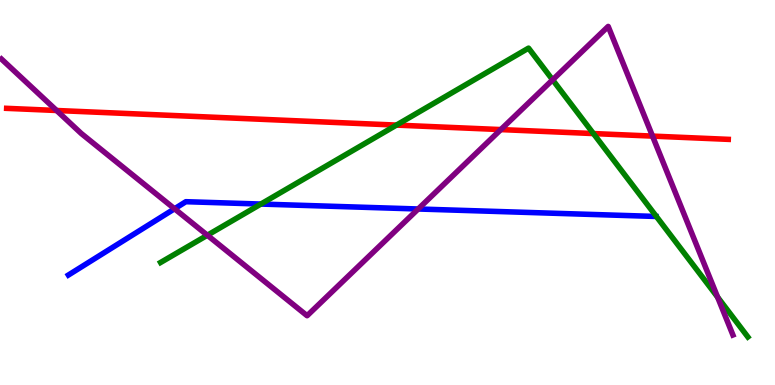[{'lines': ['blue', 'red'], 'intersections': []}, {'lines': ['green', 'red'], 'intersections': [{'x': 5.12, 'y': 6.75}, {'x': 7.66, 'y': 6.53}]}, {'lines': ['purple', 'red'], 'intersections': [{'x': 0.73, 'y': 7.13}, {'x': 6.46, 'y': 6.63}, {'x': 8.42, 'y': 6.46}]}, {'lines': ['blue', 'green'], 'intersections': [{'x': 3.37, 'y': 4.7}]}, {'lines': ['blue', 'purple'], 'intersections': [{'x': 2.25, 'y': 4.58}, {'x': 5.4, 'y': 4.57}]}, {'lines': ['green', 'purple'], 'intersections': [{'x': 2.68, 'y': 3.89}, {'x': 7.13, 'y': 7.93}, {'x': 9.26, 'y': 2.28}]}]